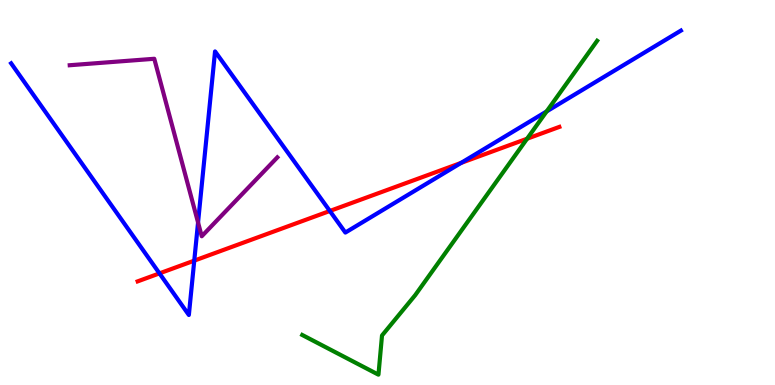[{'lines': ['blue', 'red'], 'intersections': [{'x': 2.06, 'y': 2.9}, {'x': 2.51, 'y': 3.23}, {'x': 4.26, 'y': 4.52}, {'x': 5.95, 'y': 5.77}]}, {'lines': ['green', 'red'], 'intersections': [{'x': 6.8, 'y': 6.4}]}, {'lines': ['purple', 'red'], 'intersections': []}, {'lines': ['blue', 'green'], 'intersections': [{'x': 7.05, 'y': 7.11}]}, {'lines': ['blue', 'purple'], 'intersections': [{'x': 2.56, 'y': 4.22}]}, {'lines': ['green', 'purple'], 'intersections': []}]